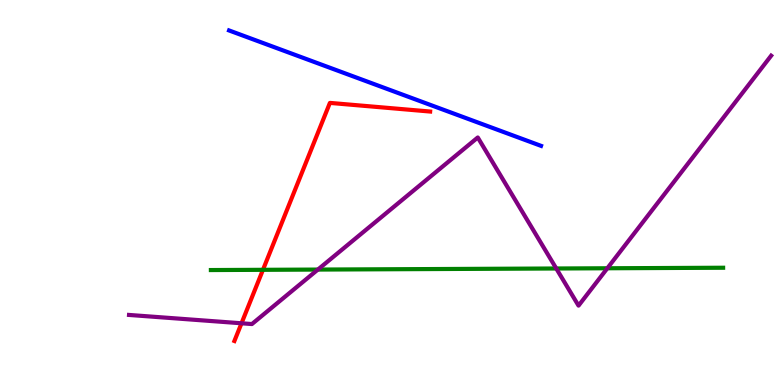[{'lines': ['blue', 'red'], 'intersections': []}, {'lines': ['green', 'red'], 'intersections': [{'x': 3.39, 'y': 2.99}]}, {'lines': ['purple', 'red'], 'intersections': [{'x': 3.12, 'y': 1.6}]}, {'lines': ['blue', 'green'], 'intersections': []}, {'lines': ['blue', 'purple'], 'intersections': []}, {'lines': ['green', 'purple'], 'intersections': [{'x': 4.1, 'y': 3.0}, {'x': 7.18, 'y': 3.03}, {'x': 7.84, 'y': 3.03}]}]